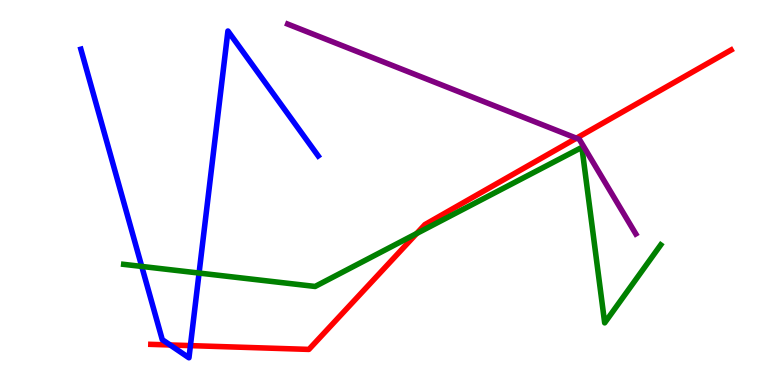[{'lines': ['blue', 'red'], 'intersections': [{'x': 2.19, 'y': 1.04}, {'x': 2.46, 'y': 1.02}]}, {'lines': ['green', 'red'], 'intersections': [{'x': 5.38, 'y': 3.93}]}, {'lines': ['purple', 'red'], 'intersections': [{'x': 7.44, 'y': 6.41}]}, {'lines': ['blue', 'green'], 'intersections': [{'x': 1.83, 'y': 3.08}, {'x': 2.57, 'y': 2.91}]}, {'lines': ['blue', 'purple'], 'intersections': []}, {'lines': ['green', 'purple'], 'intersections': []}]